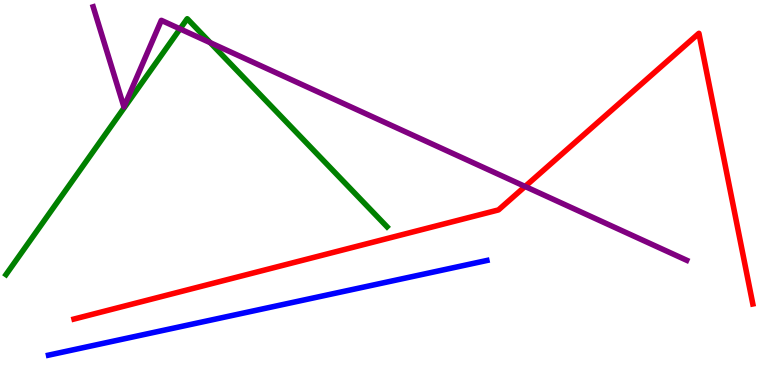[{'lines': ['blue', 'red'], 'intersections': []}, {'lines': ['green', 'red'], 'intersections': []}, {'lines': ['purple', 'red'], 'intersections': [{'x': 6.78, 'y': 5.16}]}, {'lines': ['blue', 'green'], 'intersections': []}, {'lines': ['blue', 'purple'], 'intersections': []}, {'lines': ['green', 'purple'], 'intersections': [{'x': 2.32, 'y': 9.25}, {'x': 2.71, 'y': 8.89}]}]